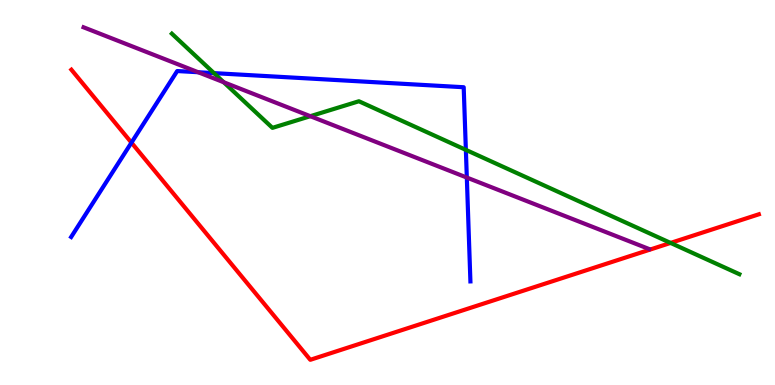[{'lines': ['blue', 'red'], 'intersections': [{'x': 1.7, 'y': 6.29}]}, {'lines': ['green', 'red'], 'intersections': [{'x': 8.65, 'y': 3.69}]}, {'lines': ['purple', 'red'], 'intersections': []}, {'lines': ['blue', 'green'], 'intersections': [{'x': 2.76, 'y': 8.1}, {'x': 6.01, 'y': 6.11}]}, {'lines': ['blue', 'purple'], 'intersections': [{'x': 2.56, 'y': 8.12}, {'x': 6.02, 'y': 5.39}]}, {'lines': ['green', 'purple'], 'intersections': [{'x': 2.89, 'y': 7.86}, {'x': 4.0, 'y': 6.98}]}]